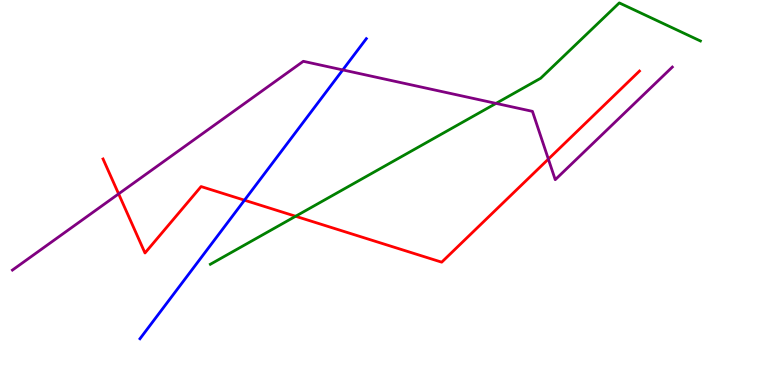[{'lines': ['blue', 'red'], 'intersections': [{'x': 3.15, 'y': 4.8}]}, {'lines': ['green', 'red'], 'intersections': [{'x': 3.81, 'y': 4.38}]}, {'lines': ['purple', 'red'], 'intersections': [{'x': 1.53, 'y': 4.96}, {'x': 7.08, 'y': 5.87}]}, {'lines': ['blue', 'green'], 'intersections': []}, {'lines': ['blue', 'purple'], 'intersections': [{'x': 4.42, 'y': 8.18}]}, {'lines': ['green', 'purple'], 'intersections': [{'x': 6.4, 'y': 7.31}]}]